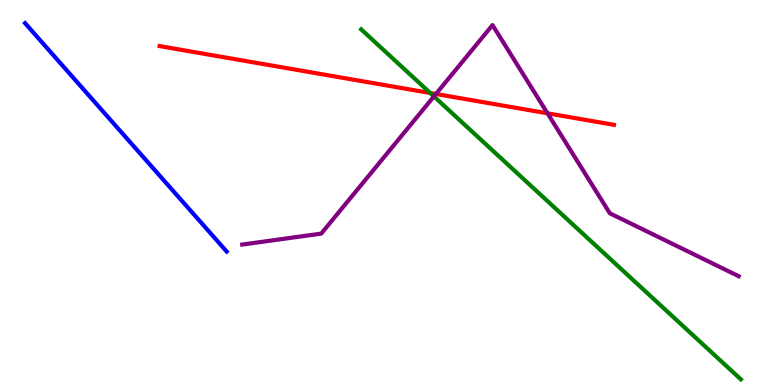[{'lines': ['blue', 'red'], 'intersections': []}, {'lines': ['green', 'red'], 'intersections': [{'x': 5.55, 'y': 7.58}]}, {'lines': ['purple', 'red'], 'intersections': [{'x': 5.62, 'y': 7.56}, {'x': 7.06, 'y': 7.06}]}, {'lines': ['blue', 'green'], 'intersections': []}, {'lines': ['blue', 'purple'], 'intersections': []}, {'lines': ['green', 'purple'], 'intersections': [{'x': 5.6, 'y': 7.5}]}]